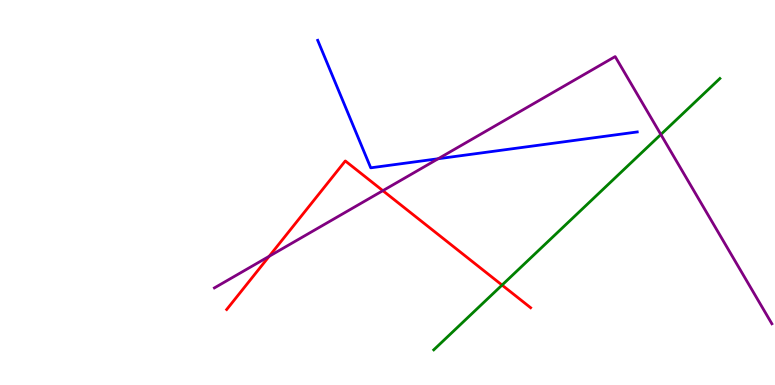[{'lines': ['blue', 'red'], 'intersections': []}, {'lines': ['green', 'red'], 'intersections': [{'x': 6.48, 'y': 2.6}]}, {'lines': ['purple', 'red'], 'intersections': [{'x': 3.47, 'y': 3.34}, {'x': 4.94, 'y': 5.05}]}, {'lines': ['blue', 'green'], 'intersections': []}, {'lines': ['blue', 'purple'], 'intersections': [{'x': 5.65, 'y': 5.88}]}, {'lines': ['green', 'purple'], 'intersections': [{'x': 8.53, 'y': 6.51}]}]